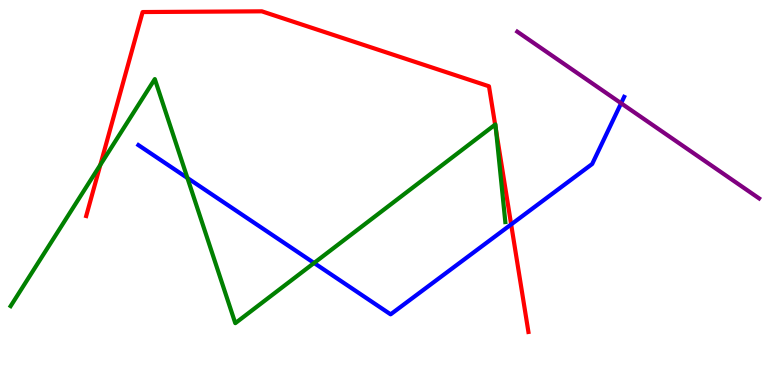[{'lines': ['blue', 'red'], 'intersections': [{'x': 6.6, 'y': 4.17}]}, {'lines': ['green', 'red'], 'intersections': [{'x': 1.29, 'y': 5.72}, {'x': 6.39, 'y': 6.76}, {'x': 6.4, 'y': 6.62}]}, {'lines': ['purple', 'red'], 'intersections': []}, {'lines': ['blue', 'green'], 'intersections': [{'x': 2.42, 'y': 5.38}, {'x': 4.05, 'y': 3.17}]}, {'lines': ['blue', 'purple'], 'intersections': [{'x': 8.01, 'y': 7.32}]}, {'lines': ['green', 'purple'], 'intersections': []}]